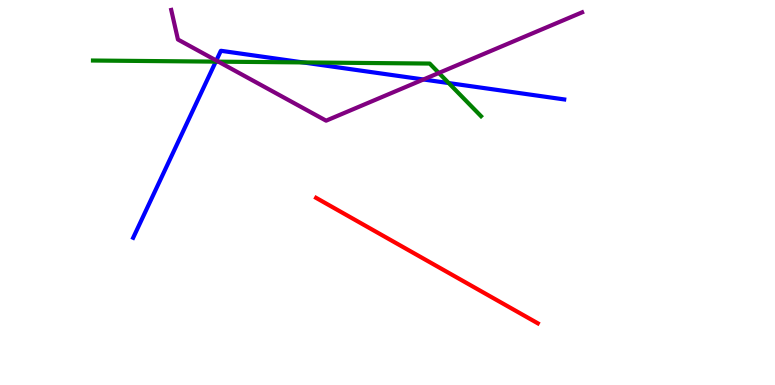[{'lines': ['blue', 'red'], 'intersections': []}, {'lines': ['green', 'red'], 'intersections': []}, {'lines': ['purple', 'red'], 'intersections': []}, {'lines': ['blue', 'green'], 'intersections': [{'x': 2.78, 'y': 8.4}, {'x': 3.91, 'y': 8.38}, {'x': 5.79, 'y': 7.84}]}, {'lines': ['blue', 'purple'], 'intersections': [{'x': 2.79, 'y': 8.43}, {'x': 5.46, 'y': 7.94}]}, {'lines': ['green', 'purple'], 'intersections': [{'x': 2.82, 'y': 8.4}, {'x': 5.66, 'y': 8.11}]}]